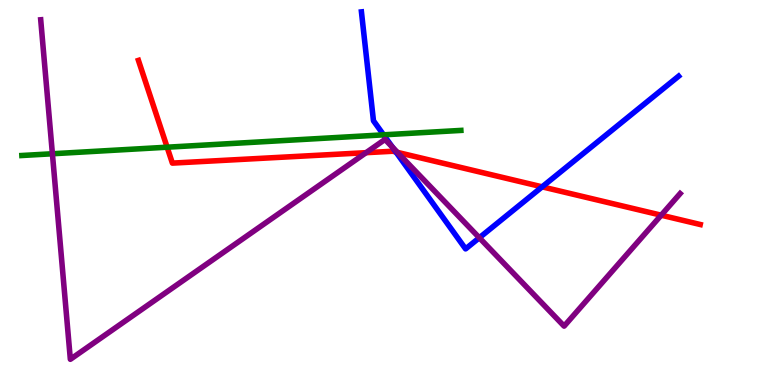[{'lines': ['blue', 'red'], 'intersections': [{'x': 5.11, 'y': 6.05}, {'x': 7.0, 'y': 5.15}]}, {'lines': ['green', 'red'], 'intersections': [{'x': 2.16, 'y': 6.18}]}, {'lines': ['purple', 'red'], 'intersections': [{'x': 4.72, 'y': 6.03}, {'x': 5.13, 'y': 6.04}, {'x': 8.53, 'y': 4.41}]}, {'lines': ['blue', 'green'], 'intersections': [{'x': 4.95, 'y': 6.5}]}, {'lines': ['blue', 'purple'], 'intersections': [{'x': 5.06, 'y': 6.17}, {'x': 6.18, 'y': 3.82}]}, {'lines': ['green', 'purple'], 'intersections': [{'x': 0.676, 'y': 6.01}]}]